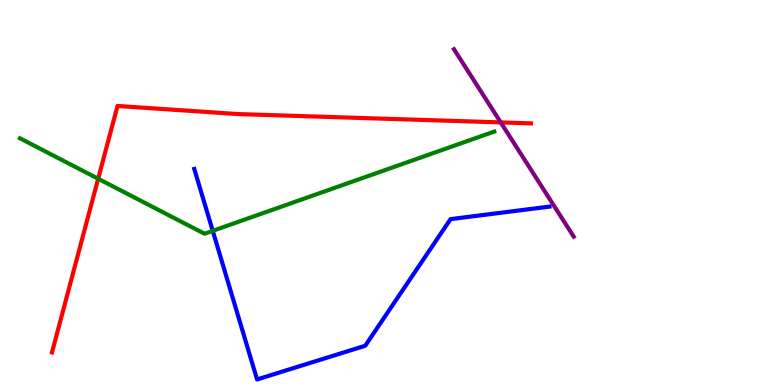[{'lines': ['blue', 'red'], 'intersections': []}, {'lines': ['green', 'red'], 'intersections': [{'x': 1.27, 'y': 5.36}]}, {'lines': ['purple', 'red'], 'intersections': [{'x': 6.46, 'y': 6.82}]}, {'lines': ['blue', 'green'], 'intersections': [{'x': 2.75, 'y': 4.0}]}, {'lines': ['blue', 'purple'], 'intersections': []}, {'lines': ['green', 'purple'], 'intersections': []}]